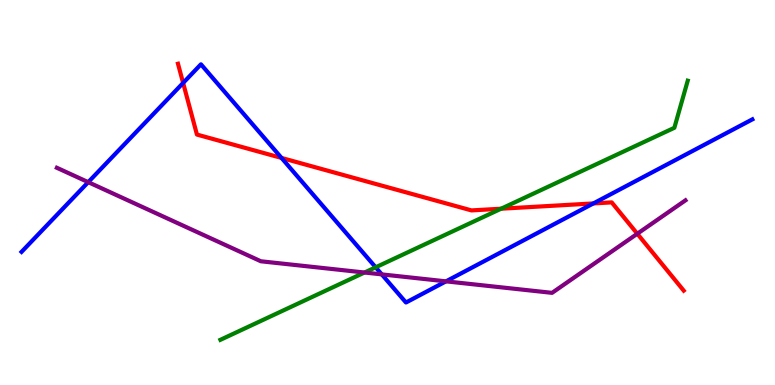[{'lines': ['blue', 'red'], 'intersections': [{'x': 2.36, 'y': 7.85}, {'x': 3.63, 'y': 5.9}, {'x': 7.66, 'y': 4.72}]}, {'lines': ['green', 'red'], 'intersections': [{'x': 6.47, 'y': 4.58}]}, {'lines': ['purple', 'red'], 'intersections': [{'x': 8.22, 'y': 3.93}]}, {'lines': ['blue', 'green'], 'intersections': [{'x': 4.85, 'y': 3.06}]}, {'lines': ['blue', 'purple'], 'intersections': [{'x': 1.14, 'y': 5.27}, {'x': 4.93, 'y': 2.87}, {'x': 5.75, 'y': 2.69}]}, {'lines': ['green', 'purple'], 'intersections': [{'x': 4.7, 'y': 2.92}]}]